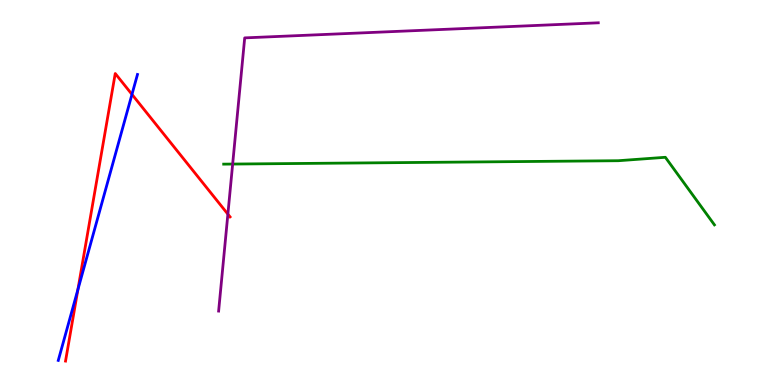[{'lines': ['blue', 'red'], 'intersections': [{'x': 1.0, 'y': 2.48}, {'x': 1.7, 'y': 7.55}]}, {'lines': ['green', 'red'], 'intersections': []}, {'lines': ['purple', 'red'], 'intersections': [{'x': 2.94, 'y': 4.44}]}, {'lines': ['blue', 'green'], 'intersections': []}, {'lines': ['blue', 'purple'], 'intersections': []}, {'lines': ['green', 'purple'], 'intersections': [{'x': 3.0, 'y': 5.74}]}]